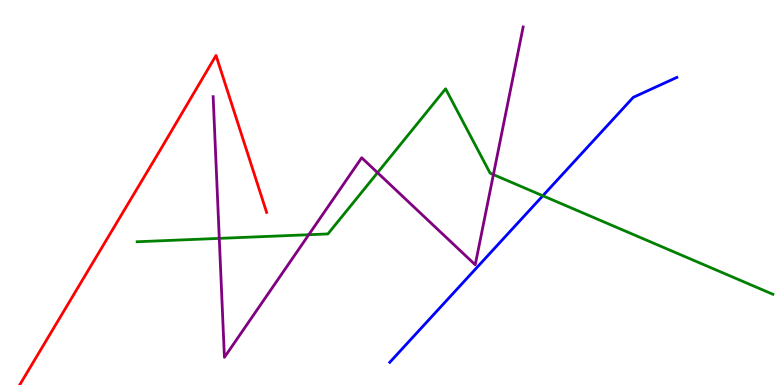[{'lines': ['blue', 'red'], 'intersections': []}, {'lines': ['green', 'red'], 'intersections': []}, {'lines': ['purple', 'red'], 'intersections': []}, {'lines': ['blue', 'green'], 'intersections': [{'x': 7.0, 'y': 4.92}]}, {'lines': ['blue', 'purple'], 'intersections': []}, {'lines': ['green', 'purple'], 'intersections': [{'x': 2.83, 'y': 3.81}, {'x': 3.98, 'y': 3.9}, {'x': 4.87, 'y': 5.51}, {'x': 6.37, 'y': 5.47}]}]